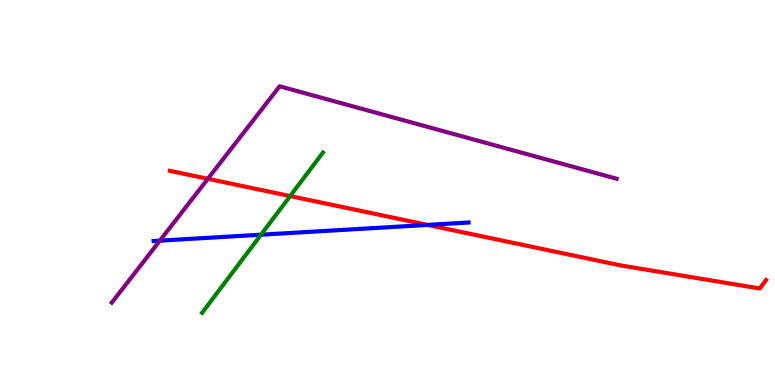[{'lines': ['blue', 'red'], 'intersections': [{'x': 5.52, 'y': 4.16}]}, {'lines': ['green', 'red'], 'intersections': [{'x': 3.74, 'y': 4.91}]}, {'lines': ['purple', 'red'], 'intersections': [{'x': 2.68, 'y': 5.36}]}, {'lines': ['blue', 'green'], 'intersections': [{'x': 3.37, 'y': 3.9}]}, {'lines': ['blue', 'purple'], 'intersections': [{'x': 2.06, 'y': 3.75}]}, {'lines': ['green', 'purple'], 'intersections': []}]